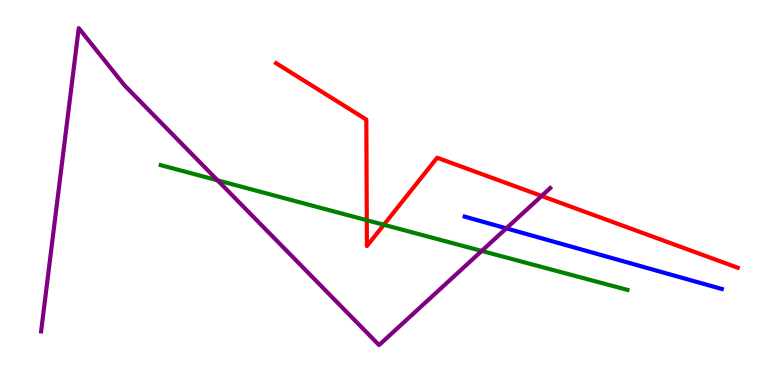[{'lines': ['blue', 'red'], 'intersections': []}, {'lines': ['green', 'red'], 'intersections': [{'x': 4.73, 'y': 4.28}, {'x': 4.95, 'y': 4.16}]}, {'lines': ['purple', 'red'], 'intersections': [{'x': 6.99, 'y': 4.91}]}, {'lines': ['blue', 'green'], 'intersections': []}, {'lines': ['blue', 'purple'], 'intersections': [{'x': 6.53, 'y': 4.07}]}, {'lines': ['green', 'purple'], 'intersections': [{'x': 2.81, 'y': 5.32}, {'x': 6.22, 'y': 3.48}]}]